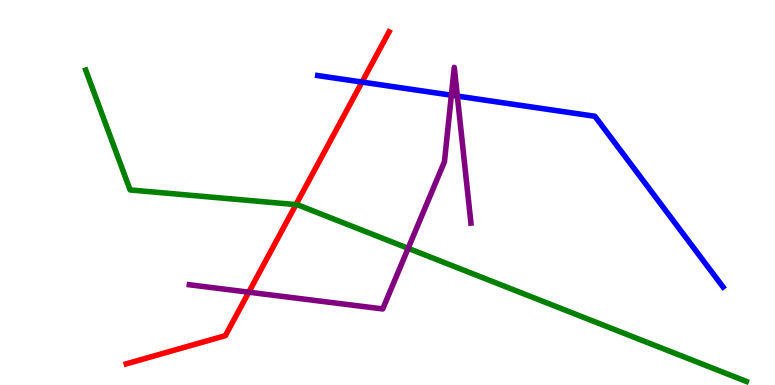[{'lines': ['blue', 'red'], 'intersections': [{'x': 4.67, 'y': 7.87}]}, {'lines': ['green', 'red'], 'intersections': [{'x': 3.82, 'y': 4.69}]}, {'lines': ['purple', 'red'], 'intersections': [{'x': 3.21, 'y': 2.41}]}, {'lines': ['blue', 'green'], 'intersections': []}, {'lines': ['blue', 'purple'], 'intersections': [{'x': 5.82, 'y': 7.53}, {'x': 5.9, 'y': 7.5}]}, {'lines': ['green', 'purple'], 'intersections': [{'x': 5.27, 'y': 3.55}]}]